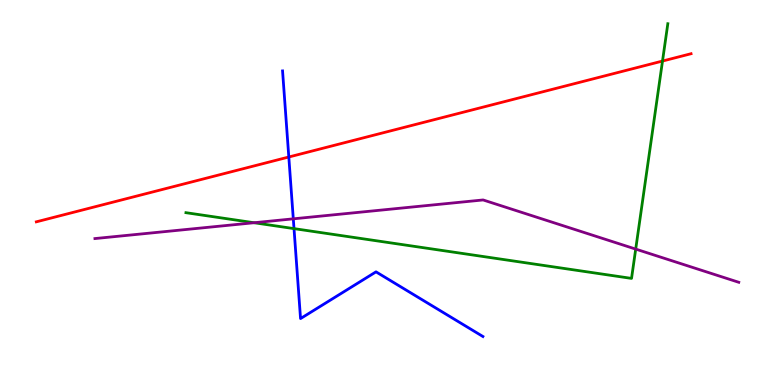[{'lines': ['blue', 'red'], 'intersections': [{'x': 3.73, 'y': 5.92}]}, {'lines': ['green', 'red'], 'intersections': [{'x': 8.55, 'y': 8.41}]}, {'lines': ['purple', 'red'], 'intersections': []}, {'lines': ['blue', 'green'], 'intersections': [{'x': 3.79, 'y': 4.06}]}, {'lines': ['blue', 'purple'], 'intersections': [{'x': 3.78, 'y': 4.32}]}, {'lines': ['green', 'purple'], 'intersections': [{'x': 3.28, 'y': 4.21}, {'x': 8.2, 'y': 3.53}]}]